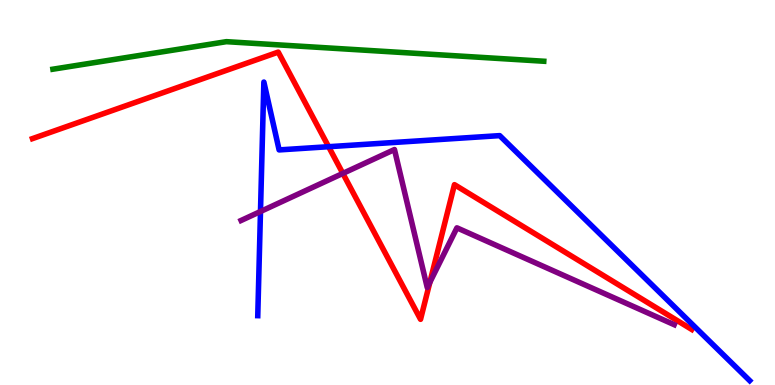[{'lines': ['blue', 'red'], 'intersections': [{'x': 4.24, 'y': 6.19}]}, {'lines': ['green', 'red'], 'intersections': []}, {'lines': ['purple', 'red'], 'intersections': [{'x': 4.42, 'y': 5.5}, {'x': 5.55, 'y': 2.67}]}, {'lines': ['blue', 'green'], 'intersections': []}, {'lines': ['blue', 'purple'], 'intersections': [{'x': 3.36, 'y': 4.51}]}, {'lines': ['green', 'purple'], 'intersections': []}]